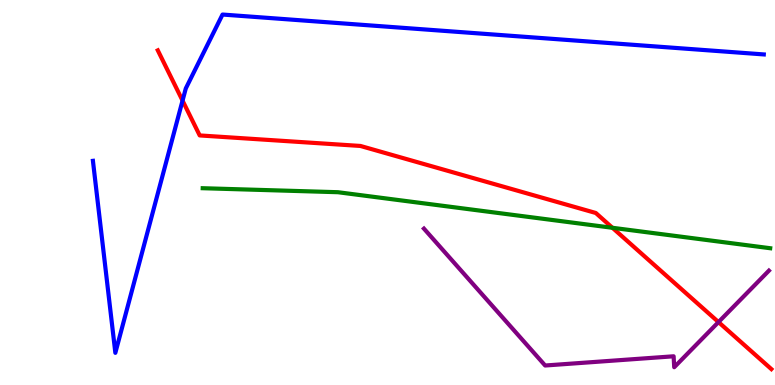[{'lines': ['blue', 'red'], 'intersections': [{'x': 2.36, 'y': 7.39}]}, {'lines': ['green', 'red'], 'intersections': [{'x': 7.9, 'y': 4.08}]}, {'lines': ['purple', 'red'], 'intersections': [{'x': 9.27, 'y': 1.63}]}, {'lines': ['blue', 'green'], 'intersections': []}, {'lines': ['blue', 'purple'], 'intersections': []}, {'lines': ['green', 'purple'], 'intersections': []}]